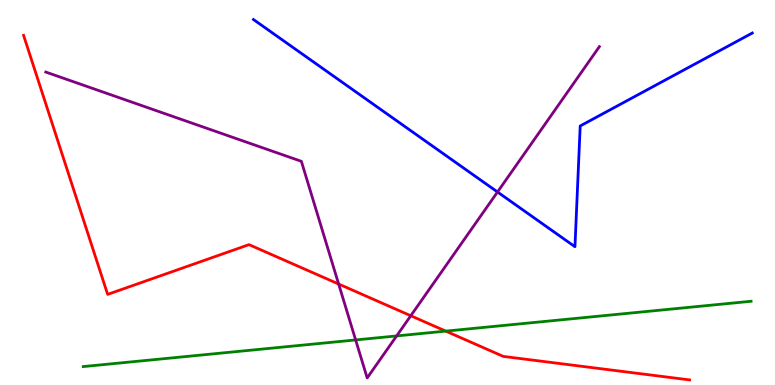[{'lines': ['blue', 'red'], 'intersections': []}, {'lines': ['green', 'red'], 'intersections': [{'x': 5.75, 'y': 1.4}]}, {'lines': ['purple', 'red'], 'intersections': [{'x': 4.37, 'y': 2.62}, {'x': 5.3, 'y': 1.8}]}, {'lines': ['blue', 'green'], 'intersections': []}, {'lines': ['blue', 'purple'], 'intersections': [{'x': 6.42, 'y': 5.01}]}, {'lines': ['green', 'purple'], 'intersections': [{'x': 4.59, 'y': 1.17}, {'x': 5.12, 'y': 1.27}]}]